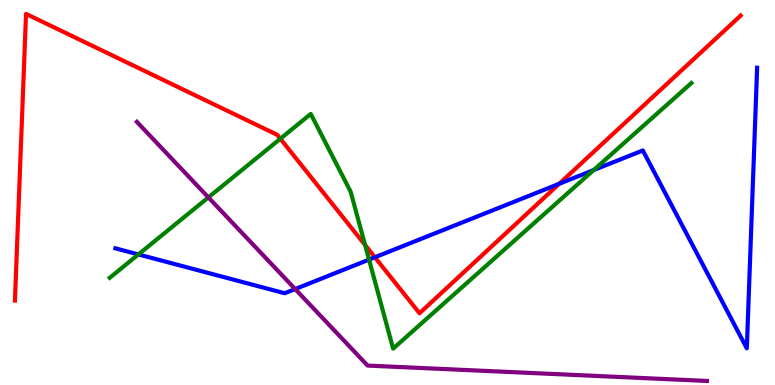[{'lines': ['blue', 'red'], 'intersections': [{'x': 4.84, 'y': 3.32}, {'x': 7.22, 'y': 5.23}]}, {'lines': ['green', 'red'], 'intersections': [{'x': 3.62, 'y': 6.4}, {'x': 4.71, 'y': 3.64}]}, {'lines': ['purple', 'red'], 'intersections': []}, {'lines': ['blue', 'green'], 'intersections': [{'x': 1.79, 'y': 3.39}, {'x': 4.76, 'y': 3.26}, {'x': 7.66, 'y': 5.58}]}, {'lines': ['blue', 'purple'], 'intersections': [{'x': 3.81, 'y': 2.49}]}, {'lines': ['green', 'purple'], 'intersections': [{'x': 2.69, 'y': 4.87}]}]